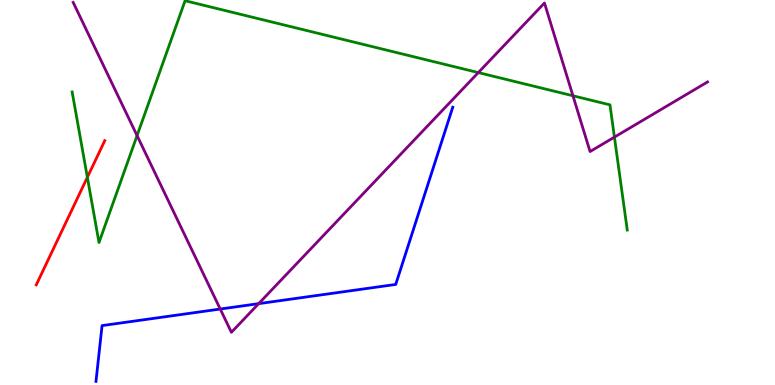[{'lines': ['blue', 'red'], 'intersections': []}, {'lines': ['green', 'red'], 'intersections': [{'x': 1.13, 'y': 5.39}]}, {'lines': ['purple', 'red'], 'intersections': []}, {'lines': ['blue', 'green'], 'intersections': []}, {'lines': ['blue', 'purple'], 'intersections': [{'x': 2.84, 'y': 1.97}, {'x': 3.34, 'y': 2.11}]}, {'lines': ['green', 'purple'], 'intersections': [{'x': 1.77, 'y': 6.48}, {'x': 6.17, 'y': 8.11}, {'x': 7.39, 'y': 7.51}, {'x': 7.93, 'y': 6.44}]}]